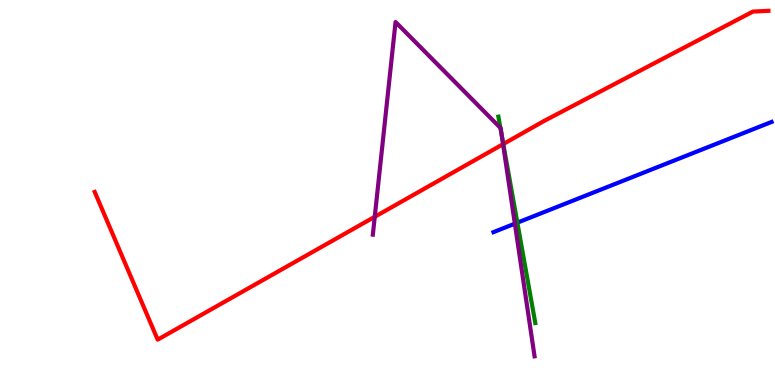[{'lines': ['blue', 'red'], 'intersections': []}, {'lines': ['green', 'red'], 'intersections': [{'x': 6.49, 'y': 6.26}]}, {'lines': ['purple', 'red'], 'intersections': [{'x': 4.84, 'y': 4.37}, {'x': 6.49, 'y': 6.26}]}, {'lines': ['blue', 'green'], 'intersections': [{'x': 6.68, 'y': 4.22}]}, {'lines': ['blue', 'purple'], 'intersections': [{'x': 6.64, 'y': 4.19}]}, {'lines': ['green', 'purple'], 'intersections': [{'x': 6.46, 'y': 6.68}, {'x': 6.47, 'y': 6.48}]}]